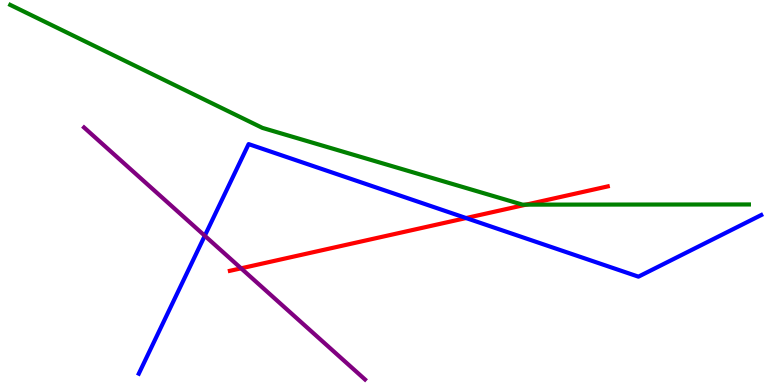[{'lines': ['blue', 'red'], 'intersections': [{'x': 6.01, 'y': 4.34}]}, {'lines': ['green', 'red'], 'intersections': [{'x': 6.79, 'y': 4.68}]}, {'lines': ['purple', 'red'], 'intersections': [{'x': 3.11, 'y': 3.03}]}, {'lines': ['blue', 'green'], 'intersections': []}, {'lines': ['blue', 'purple'], 'intersections': [{'x': 2.64, 'y': 3.88}]}, {'lines': ['green', 'purple'], 'intersections': []}]